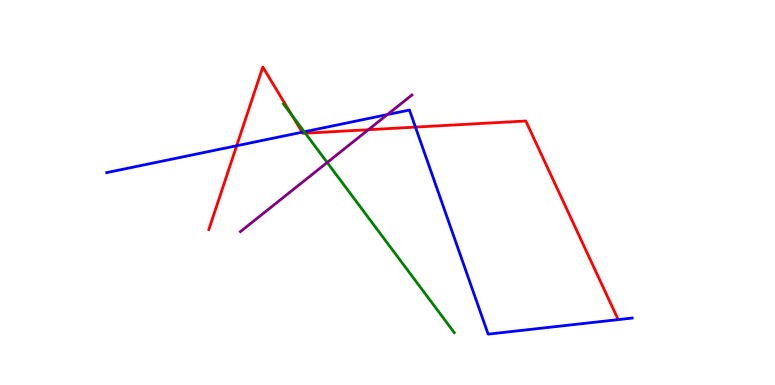[{'lines': ['blue', 'red'], 'intersections': [{'x': 3.05, 'y': 6.21}, {'x': 3.9, 'y': 6.57}, {'x': 5.36, 'y': 6.7}]}, {'lines': ['green', 'red'], 'intersections': [{'x': 3.77, 'y': 7.0}, {'x': 3.94, 'y': 6.54}]}, {'lines': ['purple', 'red'], 'intersections': [{'x': 4.75, 'y': 6.63}]}, {'lines': ['blue', 'green'], 'intersections': [{'x': 3.93, 'y': 6.58}]}, {'lines': ['blue', 'purple'], 'intersections': [{'x': 5.0, 'y': 7.02}]}, {'lines': ['green', 'purple'], 'intersections': [{'x': 4.22, 'y': 5.78}]}]